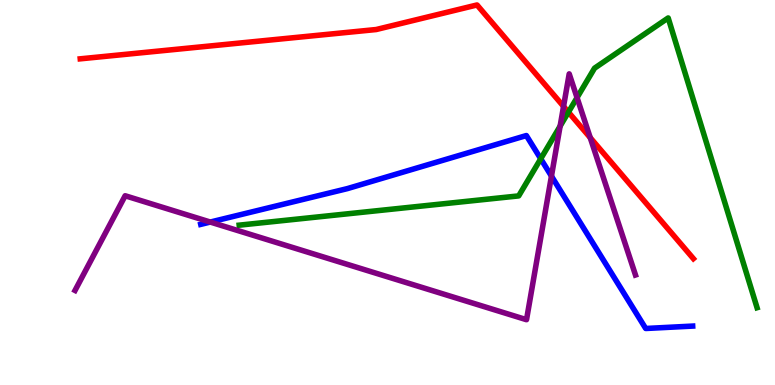[{'lines': ['blue', 'red'], 'intersections': []}, {'lines': ['green', 'red'], 'intersections': [{'x': 7.33, 'y': 7.09}]}, {'lines': ['purple', 'red'], 'intersections': [{'x': 7.27, 'y': 7.24}, {'x': 7.62, 'y': 6.42}]}, {'lines': ['blue', 'green'], 'intersections': [{'x': 6.98, 'y': 5.88}]}, {'lines': ['blue', 'purple'], 'intersections': [{'x': 2.71, 'y': 4.23}, {'x': 7.12, 'y': 5.43}]}, {'lines': ['green', 'purple'], 'intersections': [{'x': 7.23, 'y': 6.72}, {'x': 7.45, 'y': 7.46}]}]